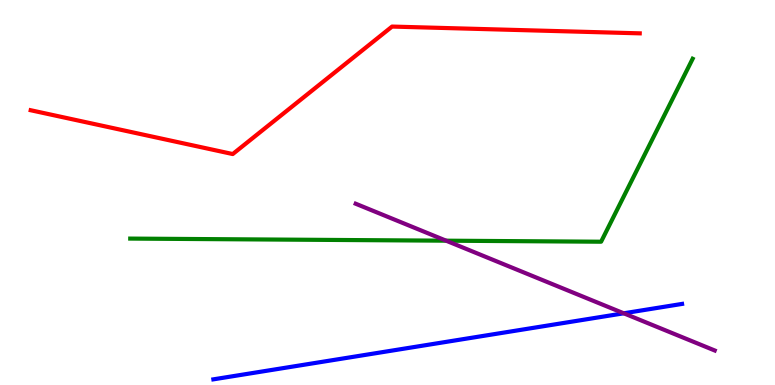[{'lines': ['blue', 'red'], 'intersections': []}, {'lines': ['green', 'red'], 'intersections': []}, {'lines': ['purple', 'red'], 'intersections': []}, {'lines': ['blue', 'green'], 'intersections': []}, {'lines': ['blue', 'purple'], 'intersections': [{'x': 8.05, 'y': 1.86}]}, {'lines': ['green', 'purple'], 'intersections': [{'x': 5.76, 'y': 3.75}]}]